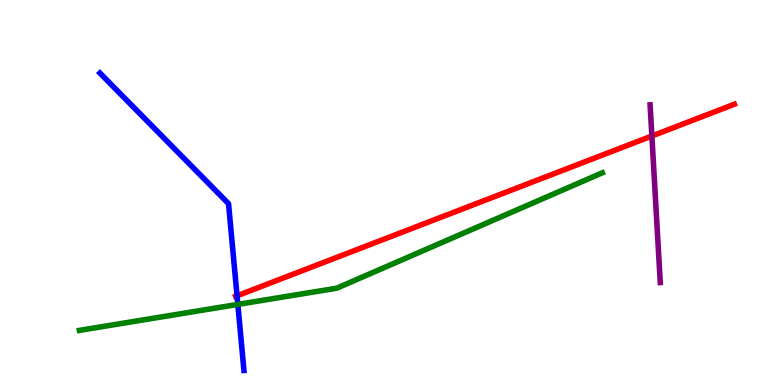[{'lines': ['blue', 'red'], 'intersections': [{'x': 3.06, 'y': 2.32}]}, {'lines': ['green', 'red'], 'intersections': []}, {'lines': ['purple', 'red'], 'intersections': [{'x': 8.41, 'y': 6.47}]}, {'lines': ['blue', 'green'], 'intersections': [{'x': 3.07, 'y': 2.09}]}, {'lines': ['blue', 'purple'], 'intersections': []}, {'lines': ['green', 'purple'], 'intersections': []}]